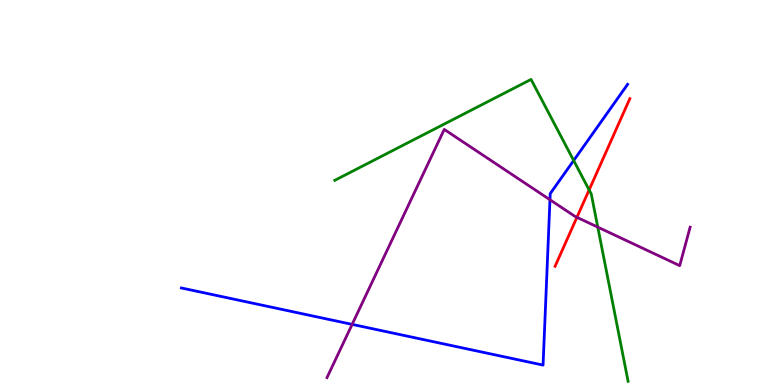[{'lines': ['blue', 'red'], 'intersections': []}, {'lines': ['green', 'red'], 'intersections': [{'x': 7.6, 'y': 5.07}]}, {'lines': ['purple', 'red'], 'intersections': [{'x': 7.44, 'y': 4.36}]}, {'lines': ['blue', 'green'], 'intersections': [{'x': 7.4, 'y': 5.83}]}, {'lines': ['blue', 'purple'], 'intersections': [{'x': 4.54, 'y': 1.57}, {'x': 7.1, 'y': 4.81}]}, {'lines': ['green', 'purple'], 'intersections': [{'x': 7.71, 'y': 4.1}]}]